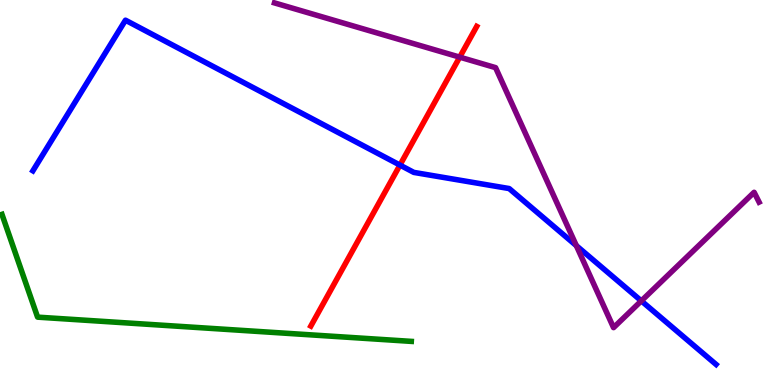[{'lines': ['blue', 'red'], 'intersections': [{'x': 5.16, 'y': 5.71}]}, {'lines': ['green', 'red'], 'intersections': []}, {'lines': ['purple', 'red'], 'intersections': [{'x': 5.93, 'y': 8.52}]}, {'lines': ['blue', 'green'], 'intersections': []}, {'lines': ['blue', 'purple'], 'intersections': [{'x': 7.44, 'y': 3.62}, {'x': 8.28, 'y': 2.18}]}, {'lines': ['green', 'purple'], 'intersections': []}]